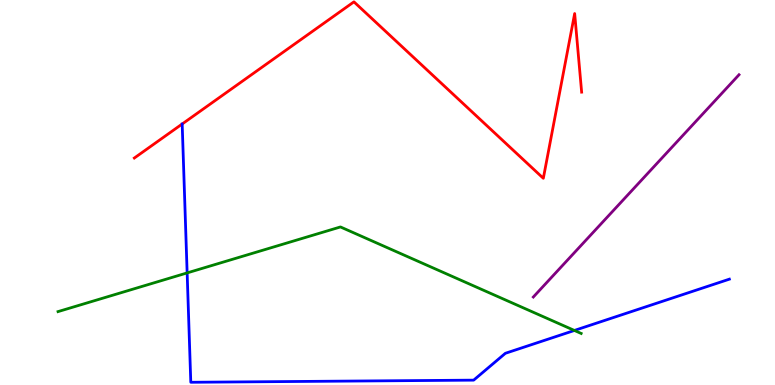[{'lines': ['blue', 'red'], 'intersections': []}, {'lines': ['green', 'red'], 'intersections': []}, {'lines': ['purple', 'red'], 'intersections': []}, {'lines': ['blue', 'green'], 'intersections': [{'x': 2.41, 'y': 2.91}, {'x': 7.41, 'y': 1.42}]}, {'lines': ['blue', 'purple'], 'intersections': []}, {'lines': ['green', 'purple'], 'intersections': []}]